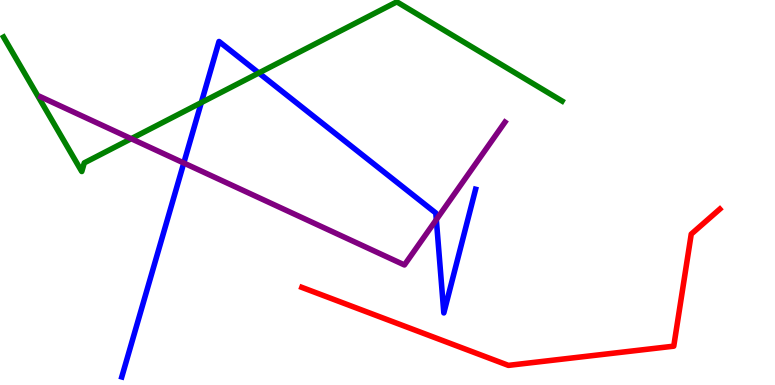[{'lines': ['blue', 'red'], 'intersections': []}, {'lines': ['green', 'red'], 'intersections': []}, {'lines': ['purple', 'red'], 'intersections': []}, {'lines': ['blue', 'green'], 'intersections': [{'x': 2.6, 'y': 7.34}, {'x': 3.34, 'y': 8.1}]}, {'lines': ['blue', 'purple'], 'intersections': [{'x': 2.37, 'y': 5.77}, {'x': 5.63, 'y': 4.3}]}, {'lines': ['green', 'purple'], 'intersections': [{'x': 1.69, 'y': 6.4}]}]